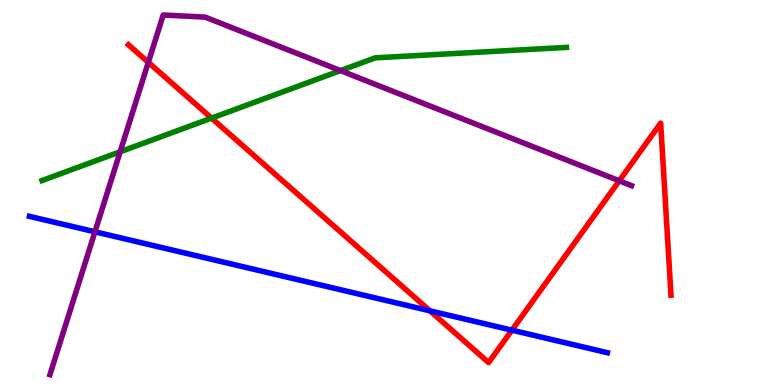[{'lines': ['blue', 'red'], 'intersections': [{'x': 5.55, 'y': 1.93}, {'x': 6.61, 'y': 1.42}]}, {'lines': ['green', 'red'], 'intersections': [{'x': 2.73, 'y': 6.93}]}, {'lines': ['purple', 'red'], 'intersections': [{'x': 1.91, 'y': 8.38}, {'x': 7.99, 'y': 5.3}]}, {'lines': ['blue', 'green'], 'intersections': []}, {'lines': ['blue', 'purple'], 'intersections': [{'x': 1.23, 'y': 3.98}]}, {'lines': ['green', 'purple'], 'intersections': [{'x': 1.55, 'y': 6.06}, {'x': 4.39, 'y': 8.17}]}]